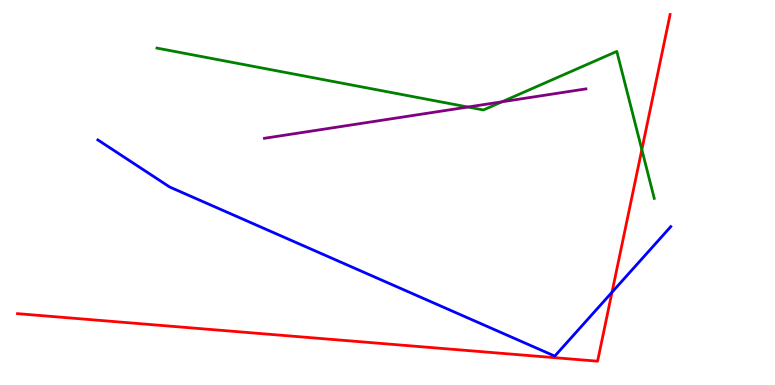[{'lines': ['blue', 'red'], 'intersections': [{'x': 7.9, 'y': 2.41}]}, {'lines': ['green', 'red'], 'intersections': [{'x': 8.28, 'y': 6.11}]}, {'lines': ['purple', 'red'], 'intersections': []}, {'lines': ['blue', 'green'], 'intersections': []}, {'lines': ['blue', 'purple'], 'intersections': []}, {'lines': ['green', 'purple'], 'intersections': [{'x': 6.04, 'y': 7.22}, {'x': 6.48, 'y': 7.36}]}]